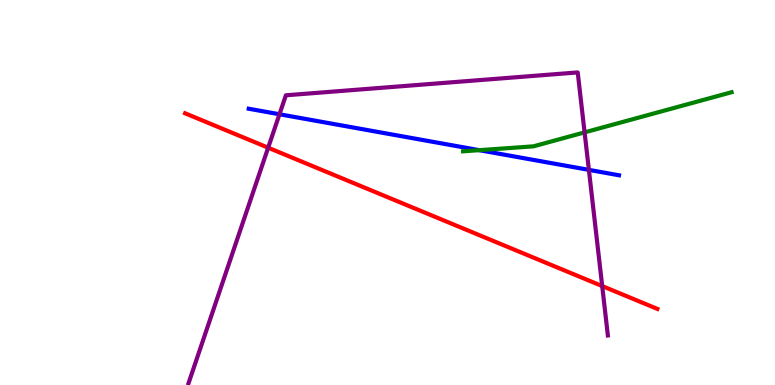[{'lines': ['blue', 'red'], 'intersections': []}, {'lines': ['green', 'red'], 'intersections': []}, {'lines': ['purple', 'red'], 'intersections': [{'x': 3.46, 'y': 6.16}, {'x': 7.77, 'y': 2.57}]}, {'lines': ['blue', 'green'], 'intersections': [{'x': 6.18, 'y': 6.1}]}, {'lines': ['blue', 'purple'], 'intersections': [{'x': 3.61, 'y': 7.03}, {'x': 7.6, 'y': 5.59}]}, {'lines': ['green', 'purple'], 'intersections': [{'x': 7.54, 'y': 6.56}]}]